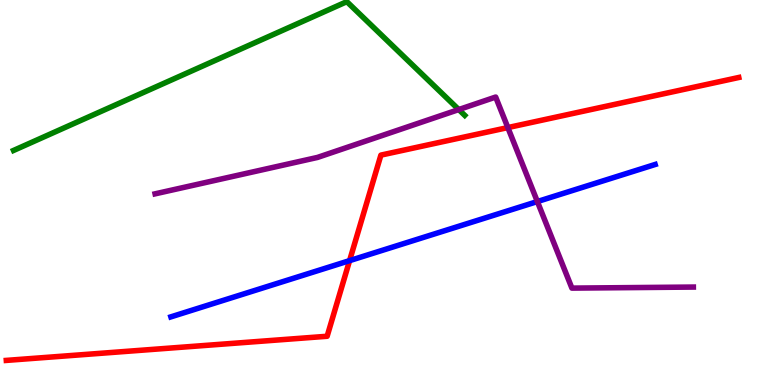[{'lines': ['blue', 'red'], 'intersections': [{'x': 4.51, 'y': 3.23}]}, {'lines': ['green', 'red'], 'intersections': []}, {'lines': ['purple', 'red'], 'intersections': [{'x': 6.55, 'y': 6.69}]}, {'lines': ['blue', 'green'], 'intersections': []}, {'lines': ['blue', 'purple'], 'intersections': [{'x': 6.93, 'y': 4.76}]}, {'lines': ['green', 'purple'], 'intersections': [{'x': 5.92, 'y': 7.15}]}]